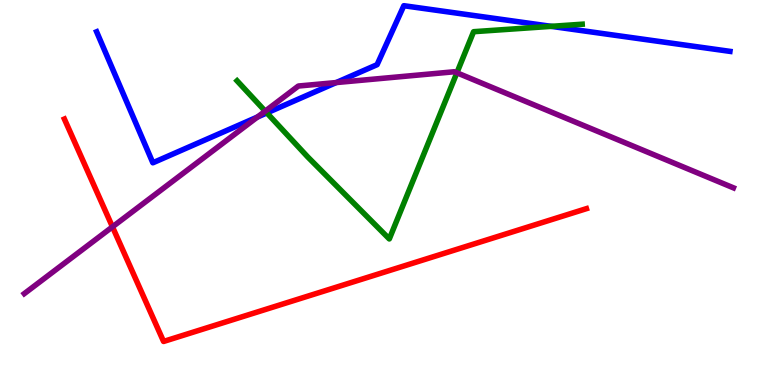[{'lines': ['blue', 'red'], 'intersections': []}, {'lines': ['green', 'red'], 'intersections': []}, {'lines': ['purple', 'red'], 'intersections': [{'x': 1.45, 'y': 4.11}]}, {'lines': ['blue', 'green'], 'intersections': [{'x': 3.44, 'y': 7.07}, {'x': 7.11, 'y': 9.32}]}, {'lines': ['blue', 'purple'], 'intersections': [{'x': 3.32, 'y': 6.96}, {'x': 4.34, 'y': 7.86}]}, {'lines': ['green', 'purple'], 'intersections': [{'x': 3.42, 'y': 7.11}, {'x': 5.9, 'y': 8.11}]}]